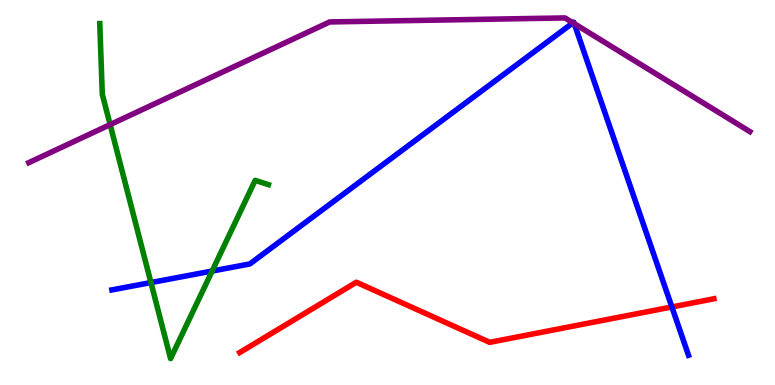[{'lines': ['blue', 'red'], 'intersections': [{'x': 8.67, 'y': 2.03}]}, {'lines': ['green', 'red'], 'intersections': []}, {'lines': ['purple', 'red'], 'intersections': []}, {'lines': ['blue', 'green'], 'intersections': [{'x': 1.95, 'y': 2.66}, {'x': 2.74, 'y': 2.96}]}, {'lines': ['blue', 'purple'], 'intersections': [{'x': 7.39, 'y': 9.41}, {'x': 7.41, 'y': 9.39}]}, {'lines': ['green', 'purple'], 'intersections': [{'x': 1.42, 'y': 6.76}]}]